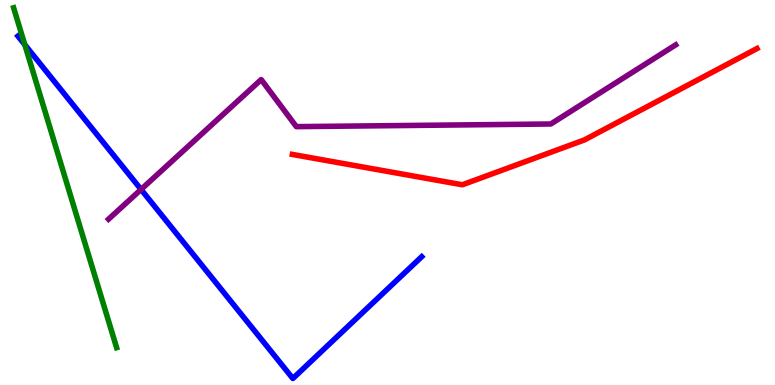[{'lines': ['blue', 'red'], 'intersections': []}, {'lines': ['green', 'red'], 'intersections': []}, {'lines': ['purple', 'red'], 'intersections': []}, {'lines': ['blue', 'green'], 'intersections': [{'x': 0.32, 'y': 8.84}]}, {'lines': ['blue', 'purple'], 'intersections': [{'x': 1.82, 'y': 5.08}]}, {'lines': ['green', 'purple'], 'intersections': []}]